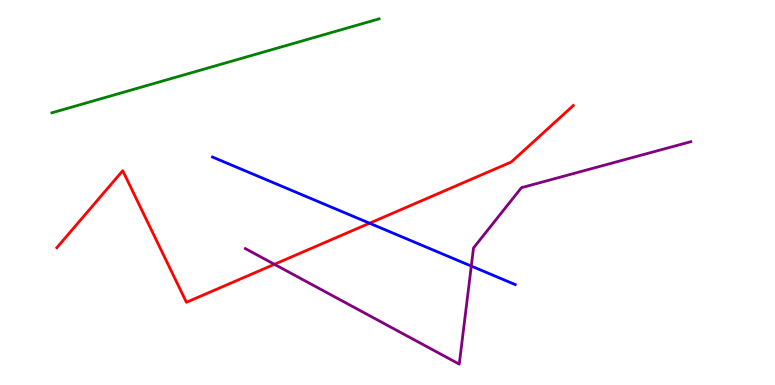[{'lines': ['blue', 'red'], 'intersections': [{'x': 4.77, 'y': 4.2}]}, {'lines': ['green', 'red'], 'intersections': []}, {'lines': ['purple', 'red'], 'intersections': [{'x': 3.54, 'y': 3.14}]}, {'lines': ['blue', 'green'], 'intersections': []}, {'lines': ['blue', 'purple'], 'intersections': [{'x': 6.08, 'y': 3.09}]}, {'lines': ['green', 'purple'], 'intersections': []}]